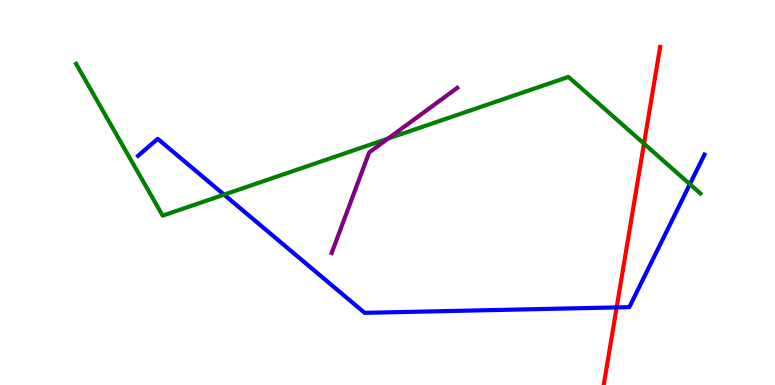[{'lines': ['blue', 'red'], 'intersections': [{'x': 7.96, 'y': 2.02}]}, {'lines': ['green', 'red'], 'intersections': [{'x': 8.31, 'y': 6.27}]}, {'lines': ['purple', 'red'], 'intersections': []}, {'lines': ['blue', 'green'], 'intersections': [{'x': 2.89, 'y': 4.94}, {'x': 8.9, 'y': 5.22}]}, {'lines': ['blue', 'purple'], 'intersections': []}, {'lines': ['green', 'purple'], 'intersections': [{'x': 5.01, 'y': 6.4}]}]